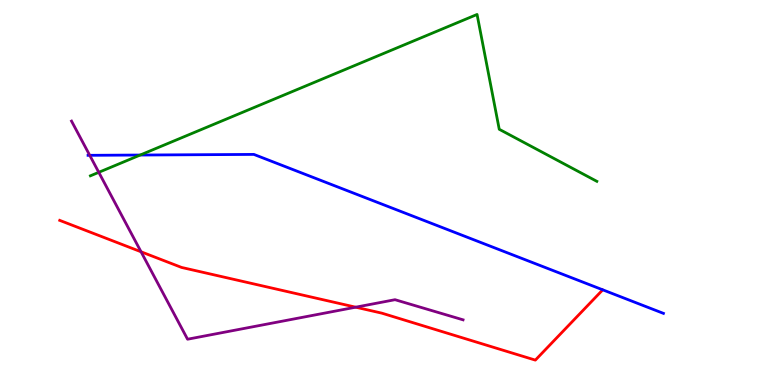[{'lines': ['blue', 'red'], 'intersections': []}, {'lines': ['green', 'red'], 'intersections': []}, {'lines': ['purple', 'red'], 'intersections': [{'x': 1.82, 'y': 3.46}, {'x': 4.59, 'y': 2.02}]}, {'lines': ['blue', 'green'], 'intersections': [{'x': 1.81, 'y': 5.97}]}, {'lines': ['blue', 'purple'], 'intersections': [{'x': 1.16, 'y': 5.97}]}, {'lines': ['green', 'purple'], 'intersections': [{'x': 1.27, 'y': 5.52}]}]